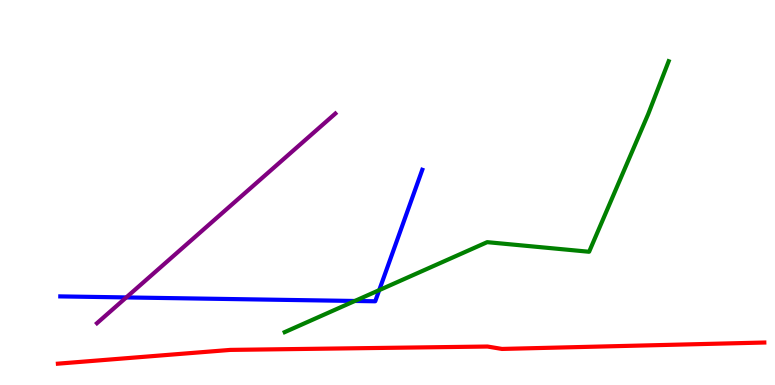[{'lines': ['blue', 'red'], 'intersections': []}, {'lines': ['green', 'red'], 'intersections': []}, {'lines': ['purple', 'red'], 'intersections': []}, {'lines': ['blue', 'green'], 'intersections': [{'x': 4.58, 'y': 2.18}, {'x': 4.89, 'y': 2.46}]}, {'lines': ['blue', 'purple'], 'intersections': [{'x': 1.63, 'y': 2.27}]}, {'lines': ['green', 'purple'], 'intersections': []}]